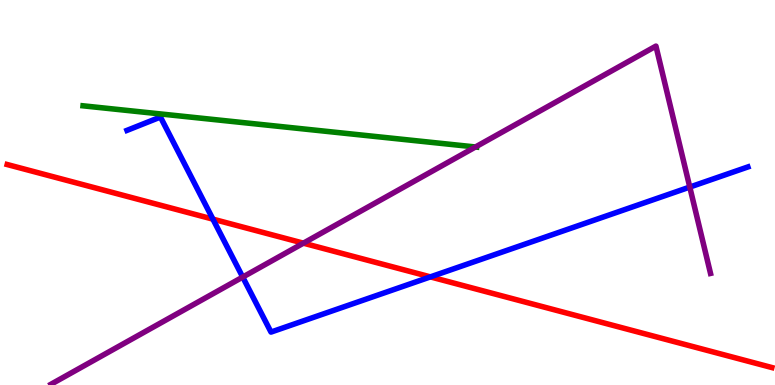[{'lines': ['blue', 'red'], 'intersections': [{'x': 2.75, 'y': 4.31}, {'x': 5.55, 'y': 2.81}]}, {'lines': ['green', 'red'], 'intersections': []}, {'lines': ['purple', 'red'], 'intersections': [{'x': 3.91, 'y': 3.68}]}, {'lines': ['blue', 'green'], 'intersections': []}, {'lines': ['blue', 'purple'], 'intersections': [{'x': 3.13, 'y': 2.8}, {'x': 8.9, 'y': 5.14}]}, {'lines': ['green', 'purple'], 'intersections': [{'x': 6.14, 'y': 6.18}]}]